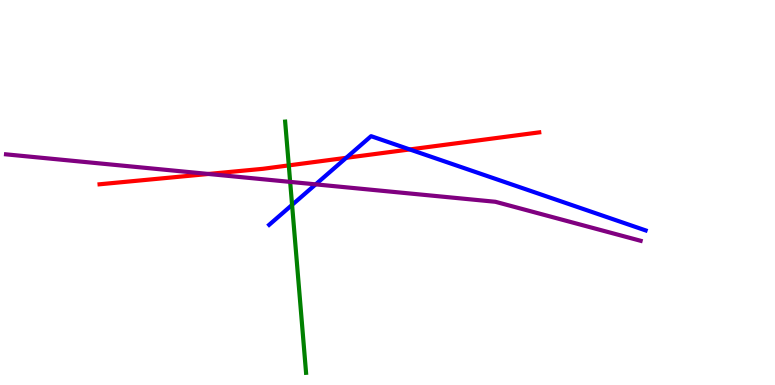[{'lines': ['blue', 'red'], 'intersections': [{'x': 4.47, 'y': 5.9}, {'x': 5.29, 'y': 6.12}]}, {'lines': ['green', 'red'], 'intersections': [{'x': 3.73, 'y': 5.7}]}, {'lines': ['purple', 'red'], 'intersections': [{'x': 2.69, 'y': 5.48}]}, {'lines': ['blue', 'green'], 'intersections': [{'x': 3.77, 'y': 4.68}]}, {'lines': ['blue', 'purple'], 'intersections': [{'x': 4.07, 'y': 5.21}]}, {'lines': ['green', 'purple'], 'intersections': [{'x': 3.74, 'y': 5.28}]}]